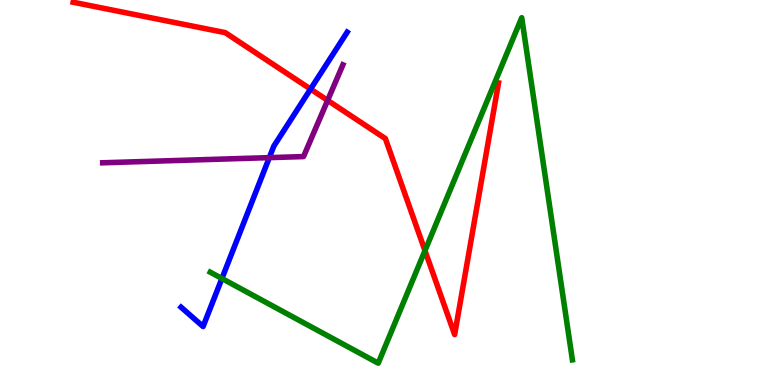[{'lines': ['blue', 'red'], 'intersections': [{'x': 4.01, 'y': 7.69}]}, {'lines': ['green', 'red'], 'intersections': [{'x': 5.48, 'y': 3.49}]}, {'lines': ['purple', 'red'], 'intersections': [{'x': 4.23, 'y': 7.39}]}, {'lines': ['blue', 'green'], 'intersections': [{'x': 2.86, 'y': 2.77}]}, {'lines': ['blue', 'purple'], 'intersections': [{'x': 3.47, 'y': 5.91}]}, {'lines': ['green', 'purple'], 'intersections': []}]